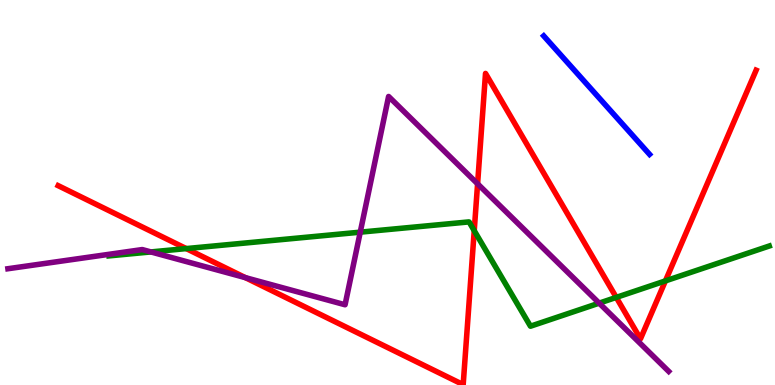[{'lines': ['blue', 'red'], 'intersections': []}, {'lines': ['green', 'red'], 'intersections': [{'x': 2.4, 'y': 3.54}, {'x': 6.12, 'y': 4.01}, {'x': 7.95, 'y': 2.28}, {'x': 8.59, 'y': 2.7}]}, {'lines': ['purple', 'red'], 'intersections': [{'x': 3.17, 'y': 2.79}, {'x': 6.16, 'y': 5.23}]}, {'lines': ['blue', 'green'], 'intersections': []}, {'lines': ['blue', 'purple'], 'intersections': []}, {'lines': ['green', 'purple'], 'intersections': [{'x': 1.95, 'y': 3.46}, {'x': 4.65, 'y': 3.97}, {'x': 7.73, 'y': 2.13}]}]